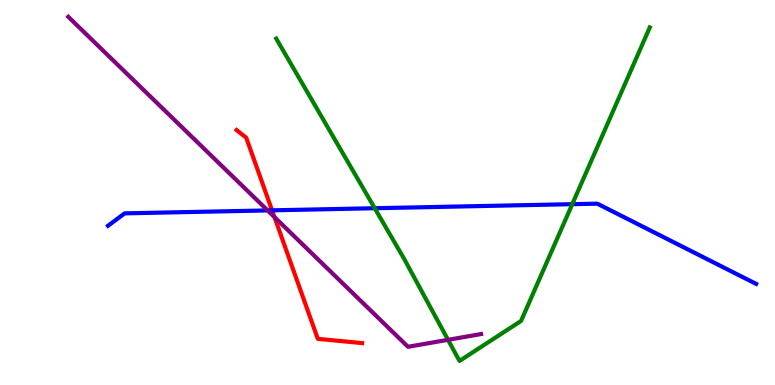[{'lines': ['blue', 'red'], 'intersections': [{'x': 3.51, 'y': 4.54}]}, {'lines': ['green', 'red'], 'intersections': []}, {'lines': ['purple', 'red'], 'intersections': [{'x': 3.54, 'y': 4.36}]}, {'lines': ['blue', 'green'], 'intersections': [{'x': 4.84, 'y': 4.59}, {'x': 7.38, 'y': 4.7}]}, {'lines': ['blue', 'purple'], 'intersections': [{'x': 3.45, 'y': 4.53}]}, {'lines': ['green', 'purple'], 'intersections': [{'x': 5.78, 'y': 1.17}]}]